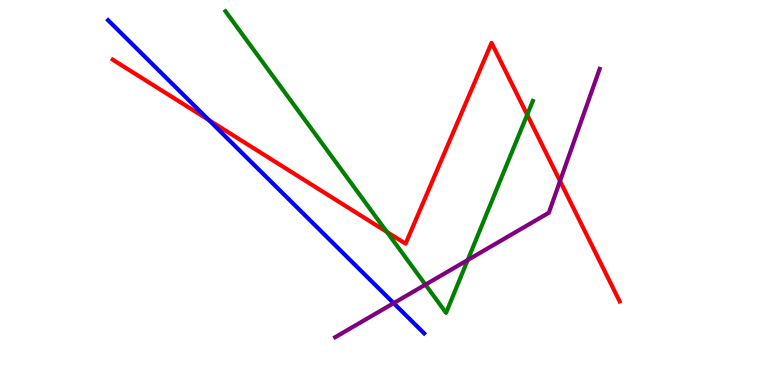[{'lines': ['blue', 'red'], 'intersections': [{'x': 2.7, 'y': 6.88}]}, {'lines': ['green', 'red'], 'intersections': [{'x': 4.99, 'y': 3.98}, {'x': 6.8, 'y': 7.02}]}, {'lines': ['purple', 'red'], 'intersections': [{'x': 7.23, 'y': 5.3}]}, {'lines': ['blue', 'green'], 'intersections': []}, {'lines': ['blue', 'purple'], 'intersections': [{'x': 5.08, 'y': 2.13}]}, {'lines': ['green', 'purple'], 'intersections': [{'x': 5.49, 'y': 2.61}, {'x': 6.03, 'y': 3.25}]}]